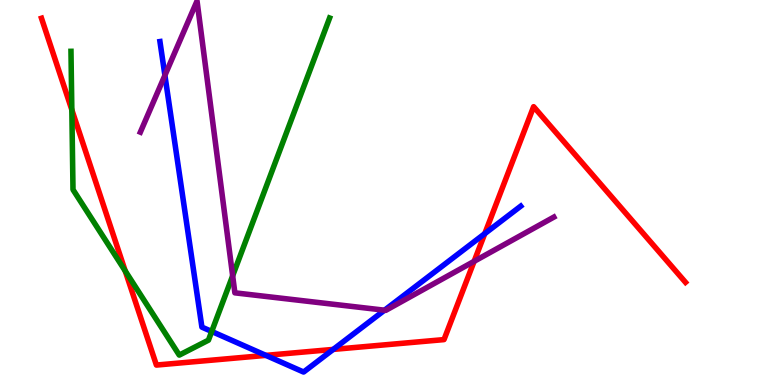[{'lines': ['blue', 'red'], 'intersections': [{'x': 3.43, 'y': 0.77}, {'x': 4.3, 'y': 0.924}, {'x': 6.26, 'y': 3.93}]}, {'lines': ['green', 'red'], 'intersections': [{'x': 0.927, 'y': 7.15}, {'x': 1.62, 'y': 2.96}]}, {'lines': ['purple', 'red'], 'intersections': [{'x': 6.12, 'y': 3.21}]}, {'lines': ['blue', 'green'], 'intersections': [{'x': 2.73, 'y': 1.39}]}, {'lines': ['blue', 'purple'], 'intersections': [{'x': 2.13, 'y': 8.04}, {'x': 4.96, 'y': 1.94}]}, {'lines': ['green', 'purple'], 'intersections': [{'x': 3.0, 'y': 2.84}]}]